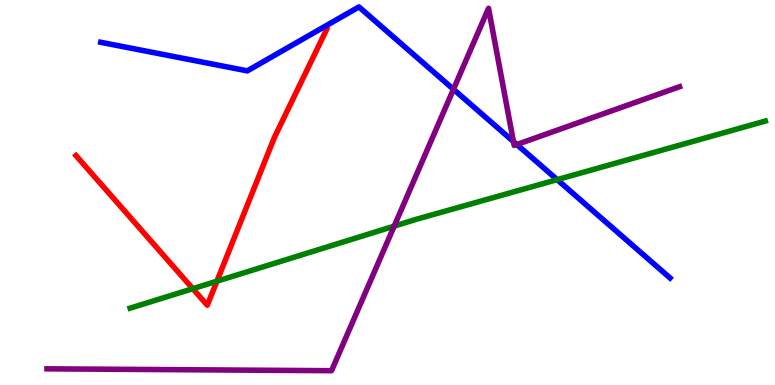[{'lines': ['blue', 'red'], 'intersections': []}, {'lines': ['green', 'red'], 'intersections': [{'x': 2.49, 'y': 2.5}, {'x': 2.8, 'y': 2.7}]}, {'lines': ['purple', 'red'], 'intersections': []}, {'lines': ['blue', 'green'], 'intersections': [{'x': 7.19, 'y': 5.33}]}, {'lines': ['blue', 'purple'], 'intersections': [{'x': 5.85, 'y': 7.68}, {'x': 6.62, 'y': 6.32}, {'x': 6.67, 'y': 6.25}]}, {'lines': ['green', 'purple'], 'intersections': [{'x': 5.09, 'y': 4.13}]}]